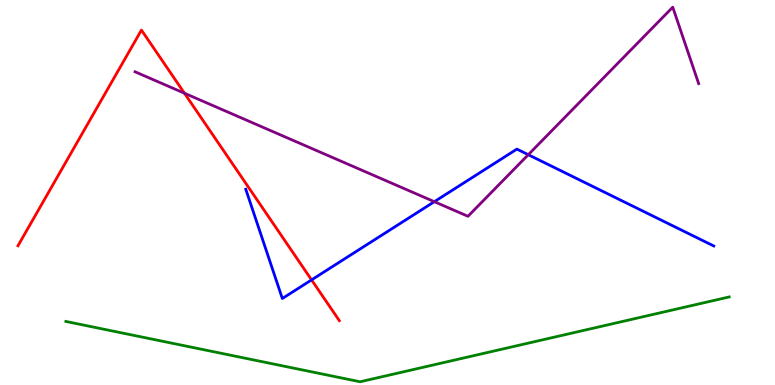[{'lines': ['blue', 'red'], 'intersections': [{'x': 4.02, 'y': 2.73}]}, {'lines': ['green', 'red'], 'intersections': []}, {'lines': ['purple', 'red'], 'intersections': [{'x': 2.38, 'y': 7.58}]}, {'lines': ['blue', 'green'], 'intersections': []}, {'lines': ['blue', 'purple'], 'intersections': [{'x': 5.6, 'y': 4.76}, {'x': 6.82, 'y': 5.98}]}, {'lines': ['green', 'purple'], 'intersections': []}]